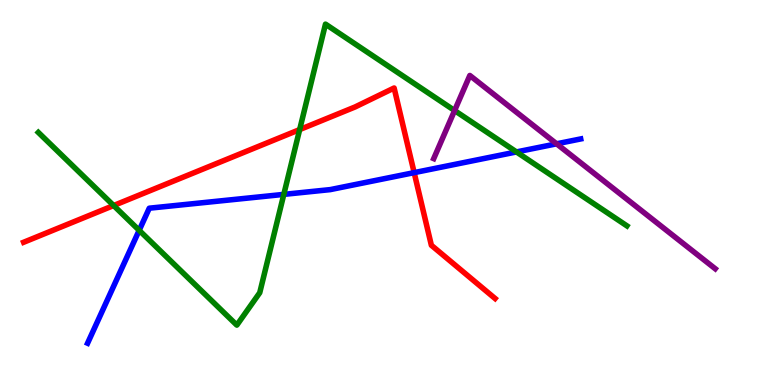[{'lines': ['blue', 'red'], 'intersections': [{'x': 5.34, 'y': 5.52}]}, {'lines': ['green', 'red'], 'intersections': [{'x': 1.47, 'y': 4.66}, {'x': 3.87, 'y': 6.63}]}, {'lines': ['purple', 'red'], 'intersections': []}, {'lines': ['blue', 'green'], 'intersections': [{'x': 1.8, 'y': 4.02}, {'x': 3.66, 'y': 4.95}, {'x': 6.66, 'y': 6.05}]}, {'lines': ['blue', 'purple'], 'intersections': [{'x': 7.18, 'y': 6.26}]}, {'lines': ['green', 'purple'], 'intersections': [{'x': 5.87, 'y': 7.13}]}]